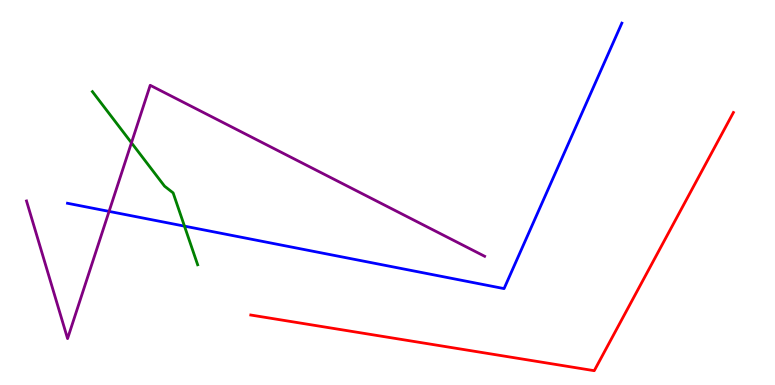[{'lines': ['blue', 'red'], 'intersections': []}, {'lines': ['green', 'red'], 'intersections': []}, {'lines': ['purple', 'red'], 'intersections': []}, {'lines': ['blue', 'green'], 'intersections': [{'x': 2.38, 'y': 4.13}]}, {'lines': ['blue', 'purple'], 'intersections': [{'x': 1.41, 'y': 4.51}]}, {'lines': ['green', 'purple'], 'intersections': [{'x': 1.7, 'y': 6.29}]}]